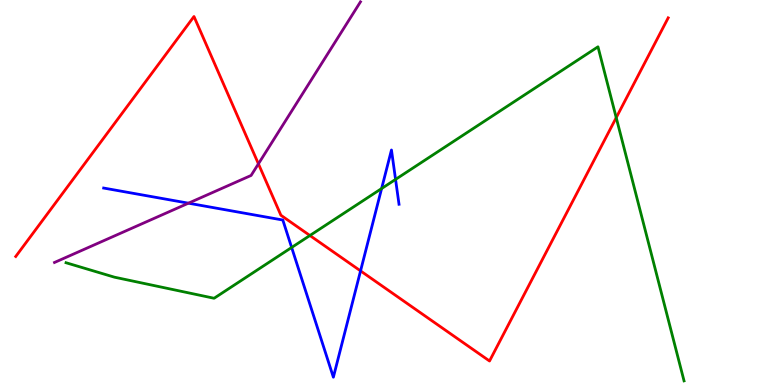[{'lines': ['blue', 'red'], 'intersections': [{'x': 4.65, 'y': 2.96}]}, {'lines': ['green', 'red'], 'intersections': [{'x': 4.0, 'y': 3.88}, {'x': 7.95, 'y': 6.94}]}, {'lines': ['purple', 'red'], 'intersections': [{'x': 3.33, 'y': 5.74}]}, {'lines': ['blue', 'green'], 'intersections': [{'x': 3.76, 'y': 3.57}, {'x': 4.92, 'y': 5.1}, {'x': 5.1, 'y': 5.34}]}, {'lines': ['blue', 'purple'], 'intersections': [{'x': 2.43, 'y': 4.72}]}, {'lines': ['green', 'purple'], 'intersections': []}]